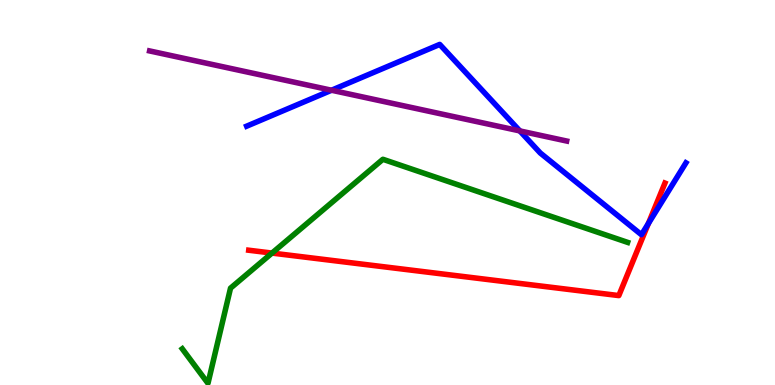[{'lines': ['blue', 'red'], 'intersections': [{'x': 8.37, 'y': 4.19}]}, {'lines': ['green', 'red'], 'intersections': [{'x': 3.51, 'y': 3.43}]}, {'lines': ['purple', 'red'], 'intersections': []}, {'lines': ['blue', 'green'], 'intersections': []}, {'lines': ['blue', 'purple'], 'intersections': [{'x': 4.28, 'y': 7.66}, {'x': 6.71, 'y': 6.6}]}, {'lines': ['green', 'purple'], 'intersections': []}]